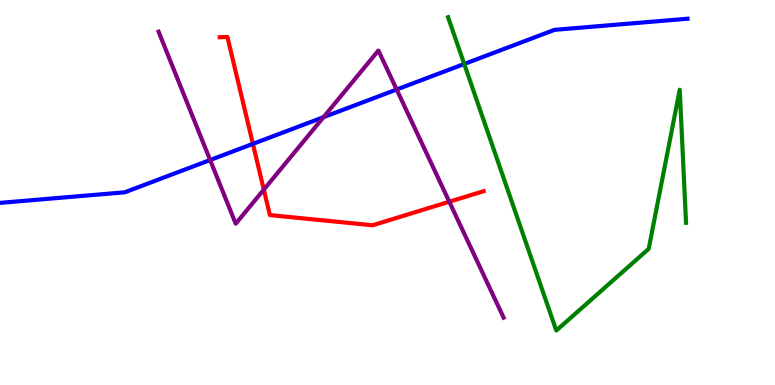[{'lines': ['blue', 'red'], 'intersections': [{'x': 3.26, 'y': 6.26}]}, {'lines': ['green', 'red'], 'intersections': []}, {'lines': ['purple', 'red'], 'intersections': [{'x': 3.4, 'y': 5.07}, {'x': 5.8, 'y': 4.76}]}, {'lines': ['blue', 'green'], 'intersections': [{'x': 5.99, 'y': 8.34}]}, {'lines': ['blue', 'purple'], 'intersections': [{'x': 2.71, 'y': 5.84}, {'x': 4.17, 'y': 6.96}, {'x': 5.12, 'y': 7.67}]}, {'lines': ['green', 'purple'], 'intersections': []}]